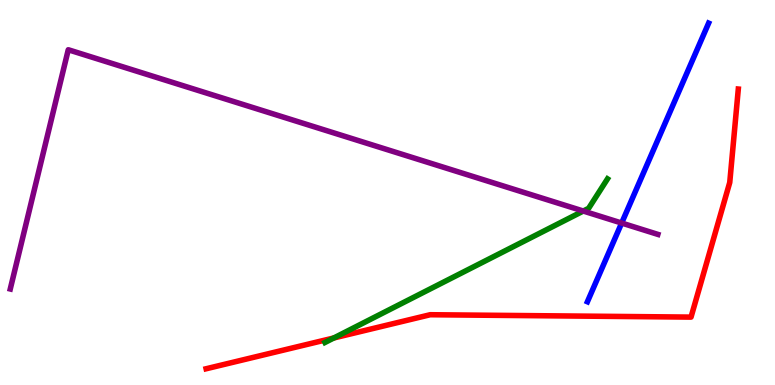[{'lines': ['blue', 'red'], 'intersections': []}, {'lines': ['green', 'red'], 'intersections': [{'x': 4.31, 'y': 1.22}]}, {'lines': ['purple', 'red'], 'intersections': []}, {'lines': ['blue', 'green'], 'intersections': []}, {'lines': ['blue', 'purple'], 'intersections': [{'x': 8.02, 'y': 4.21}]}, {'lines': ['green', 'purple'], 'intersections': [{'x': 7.53, 'y': 4.52}]}]